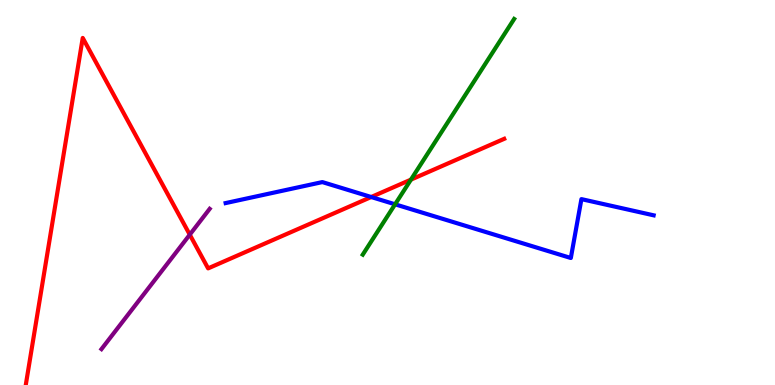[{'lines': ['blue', 'red'], 'intersections': [{'x': 4.79, 'y': 4.88}]}, {'lines': ['green', 'red'], 'intersections': [{'x': 5.3, 'y': 5.33}]}, {'lines': ['purple', 'red'], 'intersections': [{'x': 2.45, 'y': 3.91}]}, {'lines': ['blue', 'green'], 'intersections': [{'x': 5.1, 'y': 4.69}]}, {'lines': ['blue', 'purple'], 'intersections': []}, {'lines': ['green', 'purple'], 'intersections': []}]